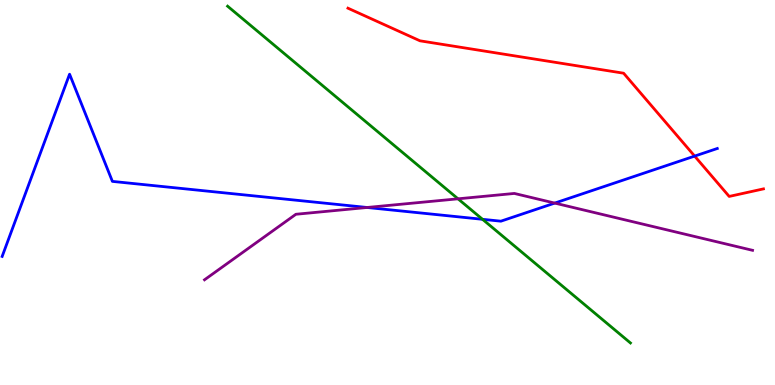[{'lines': ['blue', 'red'], 'intersections': [{'x': 8.96, 'y': 5.95}]}, {'lines': ['green', 'red'], 'intersections': []}, {'lines': ['purple', 'red'], 'intersections': []}, {'lines': ['blue', 'green'], 'intersections': [{'x': 6.23, 'y': 4.3}]}, {'lines': ['blue', 'purple'], 'intersections': [{'x': 4.74, 'y': 4.61}, {'x': 7.16, 'y': 4.72}]}, {'lines': ['green', 'purple'], 'intersections': [{'x': 5.91, 'y': 4.84}]}]